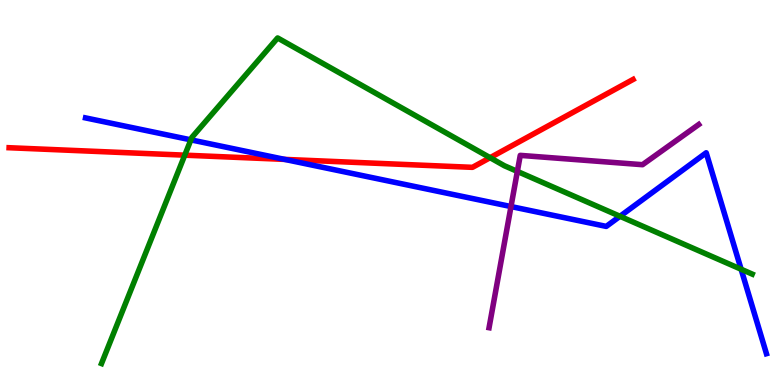[{'lines': ['blue', 'red'], 'intersections': [{'x': 3.67, 'y': 5.86}]}, {'lines': ['green', 'red'], 'intersections': [{'x': 2.38, 'y': 5.97}, {'x': 6.32, 'y': 5.9}]}, {'lines': ['purple', 'red'], 'intersections': []}, {'lines': ['blue', 'green'], 'intersections': [{'x': 2.46, 'y': 6.37}, {'x': 8.0, 'y': 4.38}, {'x': 9.56, 'y': 3.01}]}, {'lines': ['blue', 'purple'], 'intersections': [{'x': 6.59, 'y': 4.64}]}, {'lines': ['green', 'purple'], 'intersections': [{'x': 6.68, 'y': 5.55}]}]